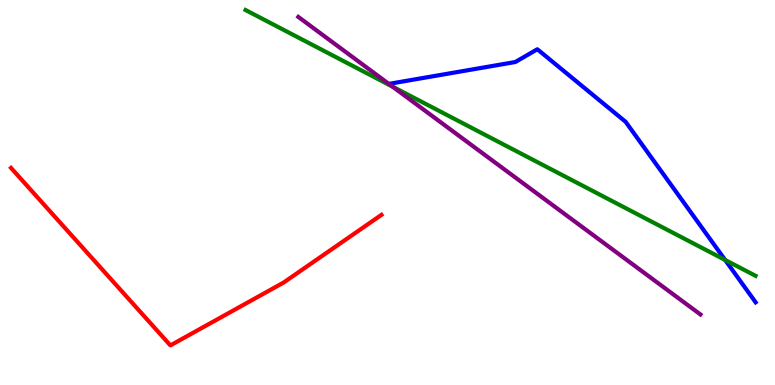[{'lines': ['blue', 'red'], 'intersections': []}, {'lines': ['green', 'red'], 'intersections': []}, {'lines': ['purple', 'red'], 'intersections': []}, {'lines': ['blue', 'green'], 'intersections': [{'x': 9.36, 'y': 3.25}]}, {'lines': ['blue', 'purple'], 'intersections': []}, {'lines': ['green', 'purple'], 'intersections': [{'x': 5.06, 'y': 7.75}]}]